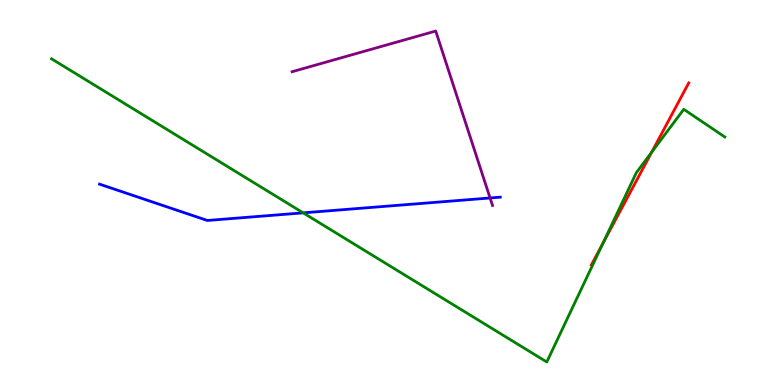[{'lines': ['blue', 'red'], 'intersections': []}, {'lines': ['green', 'red'], 'intersections': [{'x': 7.78, 'y': 3.68}, {'x': 8.41, 'y': 6.05}]}, {'lines': ['purple', 'red'], 'intersections': []}, {'lines': ['blue', 'green'], 'intersections': [{'x': 3.91, 'y': 4.47}]}, {'lines': ['blue', 'purple'], 'intersections': [{'x': 6.32, 'y': 4.86}]}, {'lines': ['green', 'purple'], 'intersections': []}]